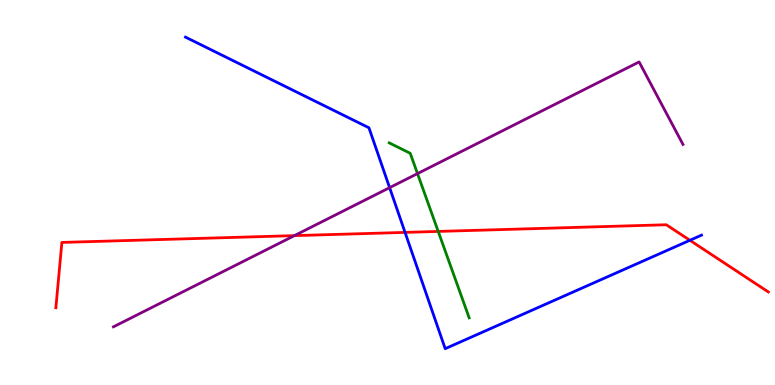[{'lines': ['blue', 'red'], 'intersections': [{'x': 5.23, 'y': 3.96}, {'x': 8.9, 'y': 3.76}]}, {'lines': ['green', 'red'], 'intersections': [{'x': 5.65, 'y': 3.99}]}, {'lines': ['purple', 'red'], 'intersections': [{'x': 3.8, 'y': 3.88}]}, {'lines': ['blue', 'green'], 'intersections': []}, {'lines': ['blue', 'purple'], 'intersections': [{'x': 5.03, 'y': 5.13}]}, {'lines': ['green', 'purple'], 'intersections': [{'x': 5.39, 'y': 5.49}]}]